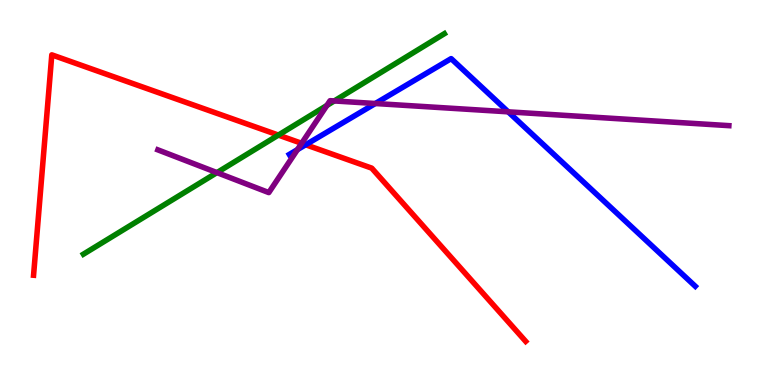[{'lines': ['blue', 'red'], 'intersections': [{'x': 3.94, 'y': 6.24}]}, {'lines': ['green', 'red'], 'intersections': [{'x': 3.59, 'y': 6.49}]}, {'lines': ['purple', 'red'], 'intersections': [{'x': 3.89, 'y': 6.28}]}, {'lines': ['blue', 'green'], 'intersections': []}, {'lines': ['blue', 'purple'], 'intersections': [{'x': 3.84, 'y': 6.11}, {'x': 4.84, 'y': 7.31}, {'x': 6.56, 'y': 7.1}]}, {'lines': ['green', 'purple'], 'intersections': [{'x': 2.8, 'y': 5.52}, {'x': 4.22, 'y': 7.26}, {'x': 4.31, 'y': 7.38}]}]